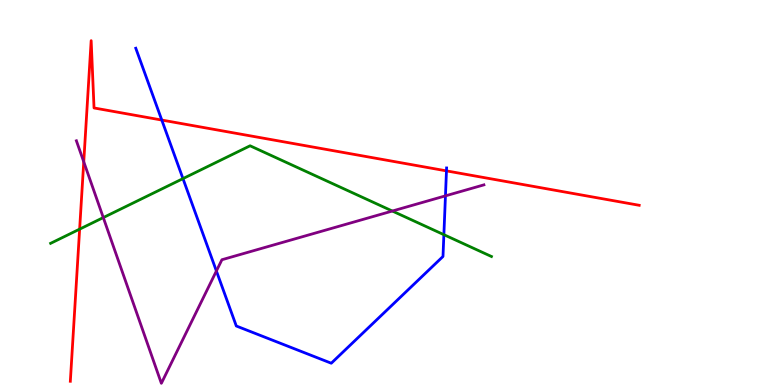[{'lines': ['blue', 'red'], 'intersections': [{'x': 2.09, 'y': 6.88}, {'x': 5.76, 'y': 5.56}]}, {'lines': ['green', 'red'], 'intersections': [{'x': 1.03, 'y': 4.05}]}, {'lines': ['purple', 'red'], 'intersections': [{'x': 1.08, 'y': 5.8}]}, {'lines': ['blue', 'green'], 'intersections': [{'x': 2.36, 'y': 5.36}, {'x': 5.73, 'y': 3.9}]}, {'lines': ['blue', 'purple'], 'intersections': [{'x': 2.79, 'y': 2.96}, {'x': 5.75, 'y': 4.91}]}, {'lines': ['green', 'purple'], 'intersections': [{'x': 1.33, 'y': 4.35}, {'x': 5.06, 'y': 4.52}]}]